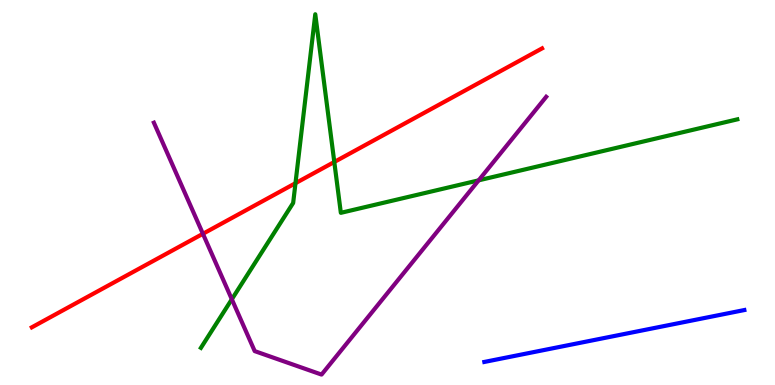[{'lines': ['blue', 'red'], 'intersections': []}, {'lines': ['green', 'red'], 'intersections': [{'x': 3.81, 'y': 5.24}, {'x': 4.31, 'y': 5.79}]}, {'lines': ['purple', 'red'], 'intersections': [{'x': 2.62, 'y': 3.93}]}, {'lines': ['blue', 'green'], 'intersections': []}, {'lines': ['blue', 'purple'], 'intersections': []}, {'lines': ['green', 'purple'], 'intersections': [{'x': 2.99, 'y': 2.23}, {'x': 6.18, 'y': 5.32}]}]